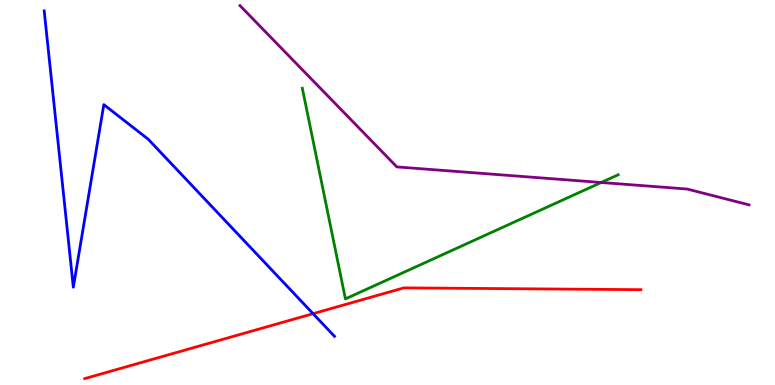[{'lines': ['blue', 'red'], 'intersections': [{'x': 4.04, 'y': 1.85}]}, {'lines': ['green', 'red'], 'intersections': []}, {'lines': ['purple', 'red'], 'intersections': []}, {'lines': ['blue', 'green'], 'intersections': []}, {'lines': ['blue', 'purple'], 'intersections': []}, {'lines': ['green', 'purple'], 'intersections': [{'x': 7.76, 'y': 5.26}]}]